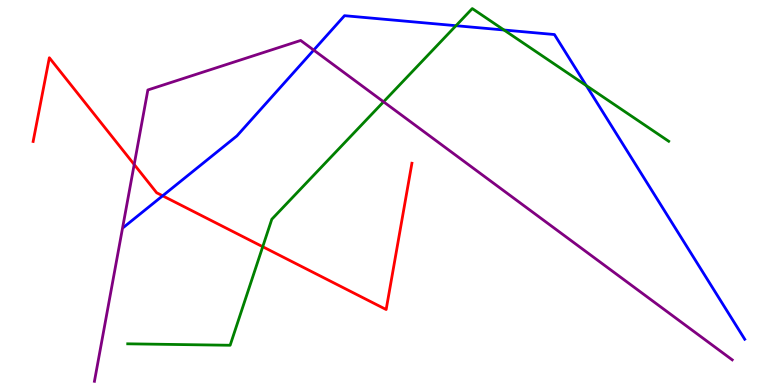[{'lines': ['blue', 'red'], 'intersections': [{'x': 2.1, 'y': 4.91}]}, {'lines': ['green', 'red'], 'intersections': [{'x': 3.39, 'y': 3.59}]}, {'lines': ['purple', 'red'], 'intersections': [{'x': 1.73, 'y': 5.73}]}, {'lines': ['blue', 'green'], 'intersections': [{'x': 5.88, 'y': 9.33}, {'x': 6.5, 'y': 9.22}, {'x': 7.57, 'y': 7.78}]}, {'lines': ['blue', 'purple'], 'intersections': [{'x': 4.05, 'y': 8.7}]}, {'lines': ['green', 'purple'], 'intersections': [{'x': 4.95, 'y': 7.36}]}]